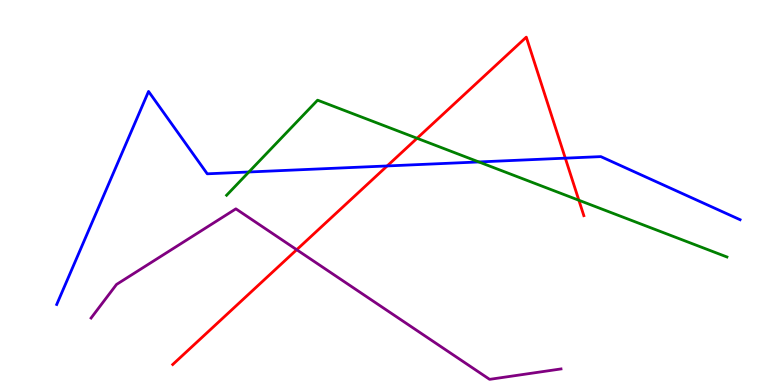[{'lines': ['blue', 'red'], 'intersections': [{'x': 5.0, 'y': 5.69}, {'x': 7.29, 'y': 5.89}]}, {'lines': ['green', 'red'], 'intersections': [{'x': 5.38, 'y': 6.41}, {'x': 7.47, 'y': 4.8}]}, {'lines': ['purple', 'red'], 'intersections': [{'x': 3.83, 'y': 3.51}]}, {'lines': ['blue', 'green'], 'intersections': [{'x': 3.21, 'y': 5.53}, {'x': 6.18, 'y': 5.79}]}, {'lines': ['blue', 'purple'], 'intersections': []}, {'lines': ['green', 'purple'], 'intersections': []}]